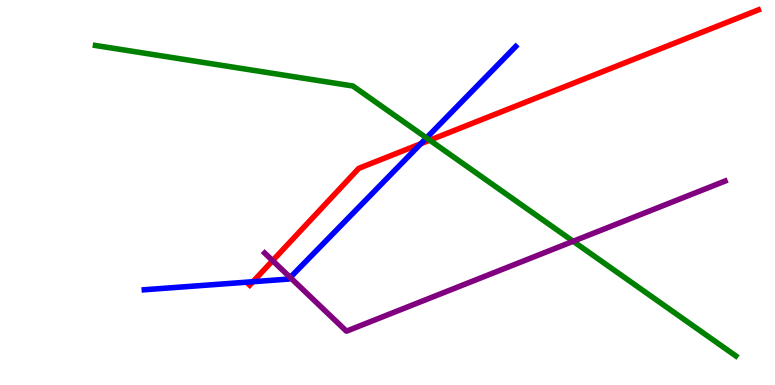[{'lines': ['blue', 'red'], 'intersections': [{'x': 3.26, 'y': 2.68}, {'x': 5.43, 'y': 6.27}]}, {'lines': ['green', 'red'], 'intersections': [{'x': 5.55, 'y': 6.36}]}, {'lines': ['purple', 'red'], 'intersections': [{'x': 3.52, 'y': 3.23}]}, {'lines': ['blue', 'green'], 'intersections': [{'x': 5.5, 'y': 6.42}]}, {'lines': ['blue', 'purple'], 'intersections': [{'x': 3.74, 'y': 2.79}]}, {'lines': ['green', 'purple'], 'intersections': [{'x': 7.4, 'y': 3.73}]}]